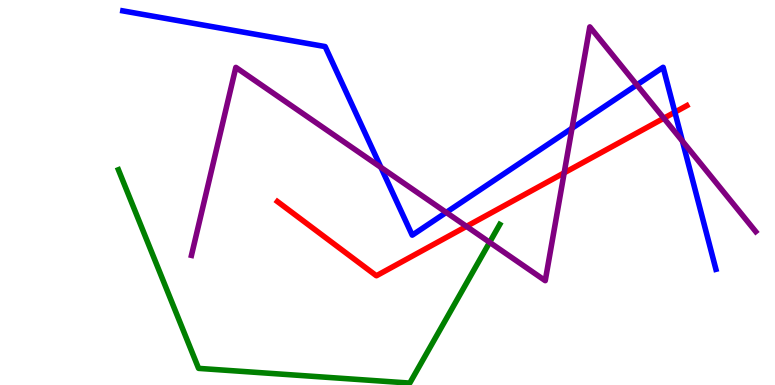[{'lines': ['blue', 'red'], 'intersections': [{'x': 8.71, 'y': 7.09}]}, {'lines': ['green', 'red'], 'intersections': []}, {'lines': ['purple', 'red'], 'intersections': [{'x': 6.02, 'y': 4.12}, {'x': 7.28, 'y': 5.51}, {'x': 8.57, 'y': 6.93}]}, {'lines': ['blue', 'green'], 'intersections': []}, {'lines': ['blue', 'purple'], 'intersections': [{'x': 4.92, 'y': 5.65}, {'x': 5.76, 'y': 4.48}, {'x': 7.38, 'y': 6.67}, {'x': 8.22, 'y': 7.8}, {'x': 8.81, 'y': 6.33}]}, {'lines': ['green', 'purple'], 'intersections': [{'x': 6.32, 'y': 3.71}]}]